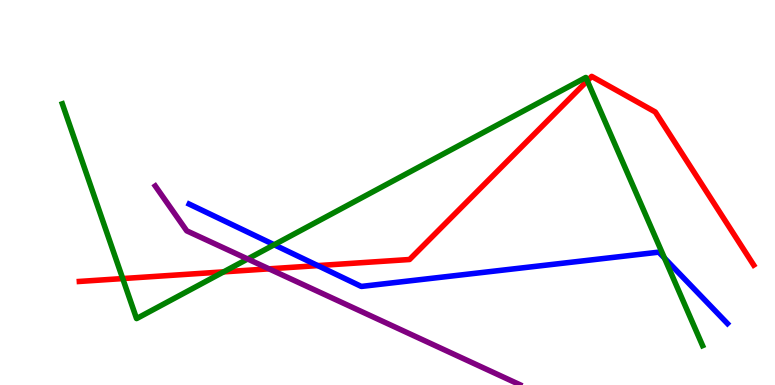[{'lines': ['blue', 'red'], 'intersections': [{'x': 4.1, 'y': 3.1}]}, {'lines': ['green', 'red'], 'intersections': [{'x': 1.58, 'y': 2.76}, {'x': 2.89, 'y': 2.94}, {'x': 7.58, 'y': 7.9}]}, {'lines': ['purple', 'red'], 'intersections': [{'x': 3.47, 'y': 3.02}]}, {'lines': ['blue', 'green'], 'intersections': [{'x': 3.54, 'y': 3.64}, {'x': 8.57, 'y': 3.3}]}, {'lines': ['blue', 'purple'], 'intersections': []}, {'lines': ['green', 'purple'], 'intersections': [{'x': 3.2, 'y': 3.27}]}]